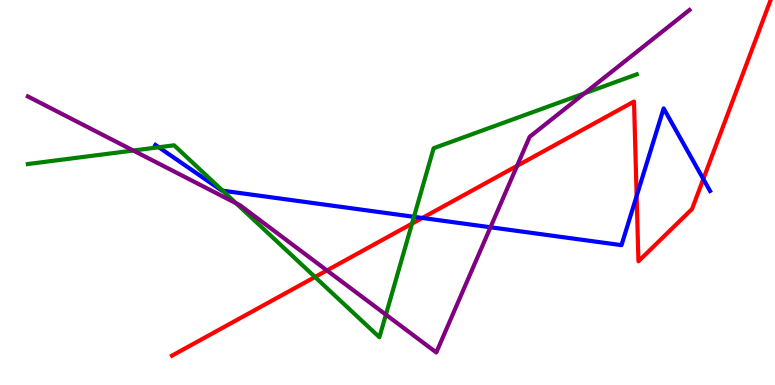[{'lines': ['blue', 'red'], 'intersections': [{'x': 5.45, 'y': 4.34}, {'x': 8.21, 'y': 4.91}, {'x': 9.08, 'y': 5.35}]}, {'lines': ['green', 'red'], 'intersections': [{'x': 4.06, 'y': 2.81}, {'x': 5.32, 'y': 4.19}]}, {'lines': ['purple', 'red'], 'intersections': [{'x': 4.22, 'y': 2.98}, {'x': 6.67, 'y': 5.69}]}, {'lines': ['blue', 'green'], 'intersections': [{'x': 2.05, 'y': 6.17}, {'x': 2.87, 'y': 5.05}, {'x': 5.34, 'y': 4.37}]}, {'lines': ['blue', 'purple'], 'intersections': [{'x': 6.33, 'y': 4.1}]}, {'lines': ['green', 'purple'], 'intersections': [{'x': 1.72, 'y': 6.09}, {'x': 3.05, 'y': 4.72}, {'x': 4.98, 'y': 1.83}, {'x': 7.54, 'y': 7.57}]}]